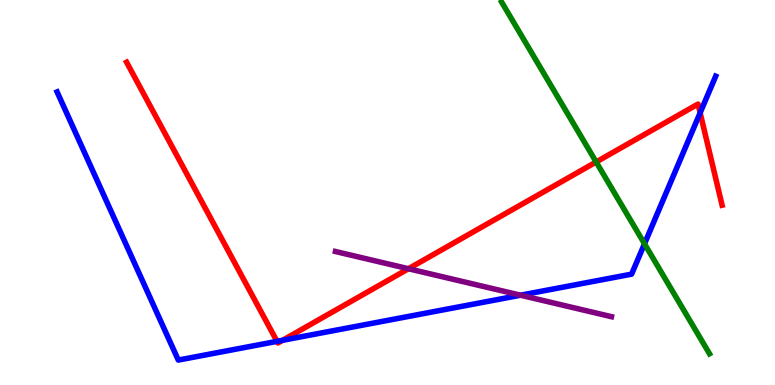[{'lines': ['blue', 'red'], 'intersections': [{'x': 3.57, 'y': 1.13}, {'x': 3.65, 'y': 1.16}, {'x': 9.03, 'y': 7.07}]}, {'lines': ['green', 'red'], 'intersections': [{'x': 7.69, 'y': 5.79}]}, {'lines': ['purple', 'red'], 'intersections': [{'x': 5.27, 'y': 3.02}]}, {'lines': ['blue', 'green'], 'intersections': [{'x': 8.32, 'y': 3.67}]}, {'lines': ['blue', 'purple'], 'intersections': [{'x': 6.72, 'y': 2.33}]}, {'lines': ['green', 'purple'], 'intersections': []}]